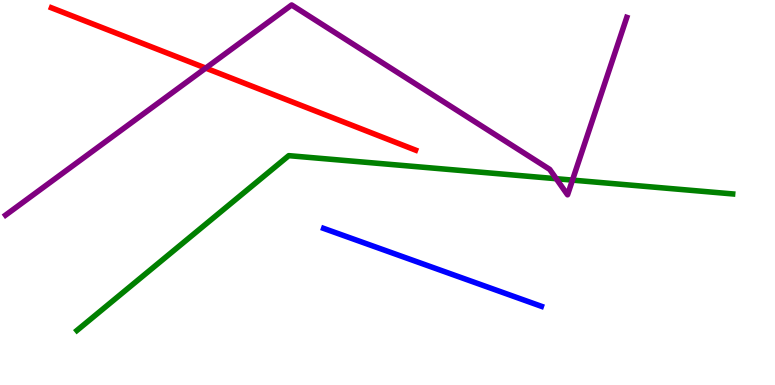[{'lines': ['blue', 'red'], 'intersections': []}, {'lines': ['green', 'red'], 'intersections': []}, {'lines': ['purple', 'red'], 'intersections': [{'x': 2.65, 'y': 8.23}]}, {'lines': ['blue', 'green'], 'intersections': []}, {'lines': ['blue', 'purple'], 'intersections': []}, {'lines': ['green', 'purple'], 'intersections': [{'x': 7.18, 'y': 5.36}, {'x': 7.39, 'y': 5.32}]}]